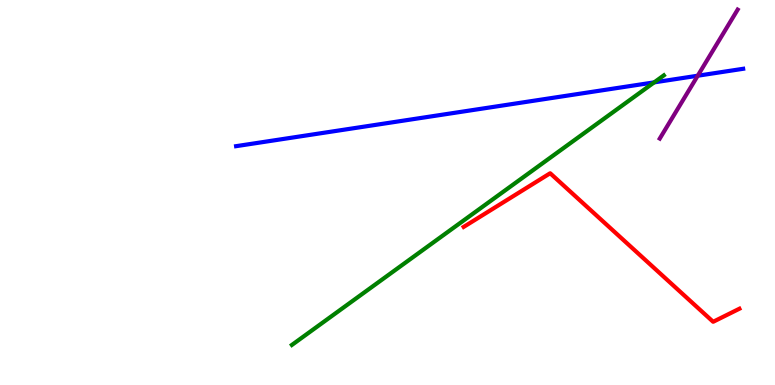[{'lines': ['blue', 'red'], 'intersections': []}, {'lines': ['green', 'red'], 'intersections': []}, {'lines': ['purple', 'red'], 'intersections': []}, {'lines': ['blue', 'green'], 'intersections': [{'x': 8.44, 'y': 7.86}]}, {'lines': ['blue', 'purple'], 'intersections': [{'x': 9.0, 'y': 8.03}]}, {'lines': ['green', 'purple'], 'intersections': []}]